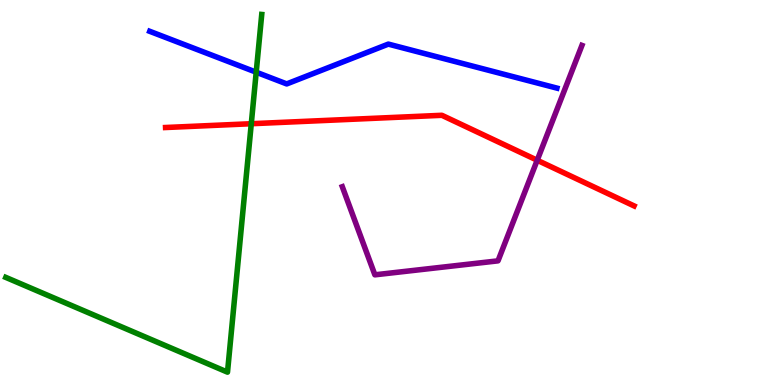[{'lines': ['blue', 'red'], 'intersections': []}, {'lines': ['green', 'red'], 'intersections': [{'x': 3.24, 'y': 6.79}]}, {'lines': ['purple', 'red'], 'intersections': [{'x': 6.93, 'y': 5.84}]}, {'lines': ['blue', 'green'], 'intersections': [{'x': 3.31, 'y': 8.12}]}, {'lines': ['blue', 'purple'], 'intersections': []}, {'lines': ['green', 'purple'], 'intersections': []}]